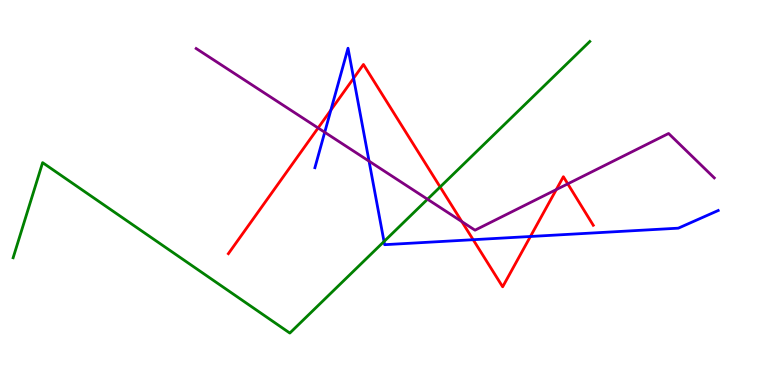[{'lines': ['blue', 'red'], 'intersections': [{'x': 4.27, 'y': 7.14}, {'x': 4.56, 'y': 7.97}, {'x': 6.11, 'y': 3.77}, {'x': 6.84, 'y': 3.86}]}, {'lines': ['green', 'red'], 'intersections': [{'x': 5.68, 'y': 5.14}]}, {'lines': ['purple', 'red'], 'intersections': [{'x': 4.1, 'y': 6.68}, {'x': 5.96, 'y': 4.24}, {'x': 7.18, 'y': 5.08}, {'x': 7.33, 'y': 5.22}]}, {'lines': ['blue', 'green'], 'intersections': [{'x': 4.96, 'y': 3.73}]}, {'lines': ['blue', 'purple'], 'intersections': [{'x': 4.19, 'y': 6.56}, {'x': 4.76, 'y': 5.81}]}, {'lines': ['green', 'purple'], 'intersections': [{'x': 5.52, 'y': 4.82}]}]